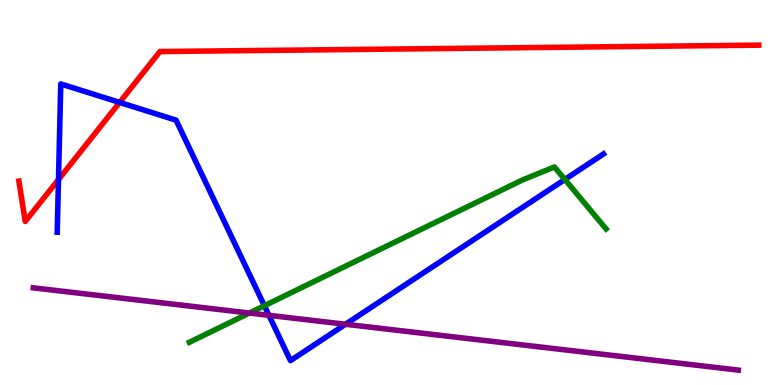[{'lines': ['blue', 'red'], 'intersections': [{'x': 0.754, 'y': 5.34}, {'x': 1.54, 'y': 7.34}]}, {'lines': ['green', 'red'], 'intersections': []}, {'lines': ['purple', 'red'], 'intersections': []}, {'lines': ['blue', 'green'], 'intersections': [{'x': 3.41, 'y': 2.06}, {'x': 7.29, 'y': 5.34}]}, {'lines': ['blue', 'purple'], 'intersections': [{'x': 3.47, 'y': 1.81}, {'x': 4.46, 'y': 1.58}]}, {'lines': ['green', 'purple'], 'intersections': [{'x': 3.22, 'y': 1.87}]}]